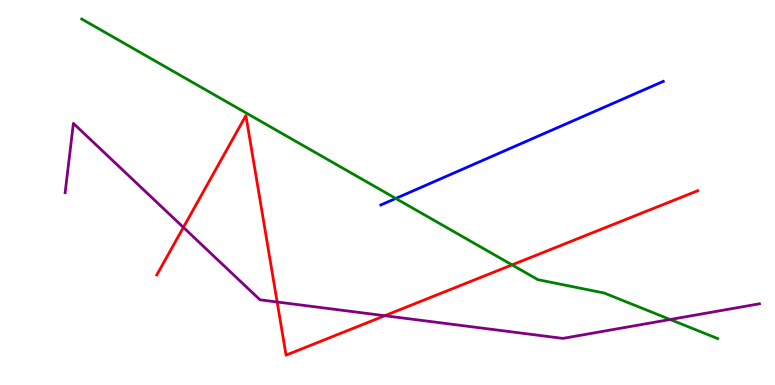[{'lines': ['blue', 'red'], 'intersections': []}, {'lines': ['green', 'red'], 'intersections': [{'x': 6.61, 'y': 3.12}]}, {'lines': ['purple', 'red'], 'intersections': [{'x': 2.37, 'y': 4.09}, {'x': 3.58, 'y': 2.16}, {'x': 4.96, 'y': 1.8}]}, {'lines': ['blue', 'green'], 'intersections': [{'x': 5.11, 'y': 4.85}]}, {'lines': ['blue', 'purple'], 'intersections': []}, {'lines': ['green', 'purple'], 'intersections': [{'x': 8.65, 'y': 1.7}]}]